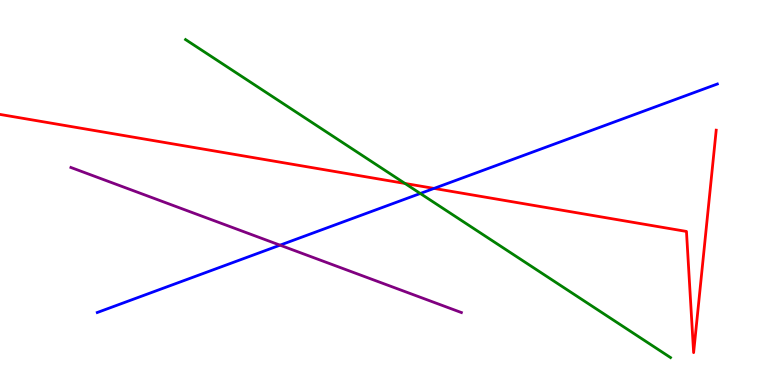[{'lines': ['blue', 'red'], 'intersections': [{'x': 5.6, 'y': 5.11}]}, {'lines': ['green', 'red'], 'intersections': [{'x': 5.23, 'y': 5.23}]}, {'lines': ['purple', 'red'], 'intersections': []}, {'lines': ['blue', 'green'], 'intersections': [{'x': 5.42, 'y': 4.97}]}, {'lines': ['blue', 'purple'], 'intersections': [{'x': 3.61, 'y': 3.63}]}, {'lines': ['green', 'purple'], 'intersections': []}]